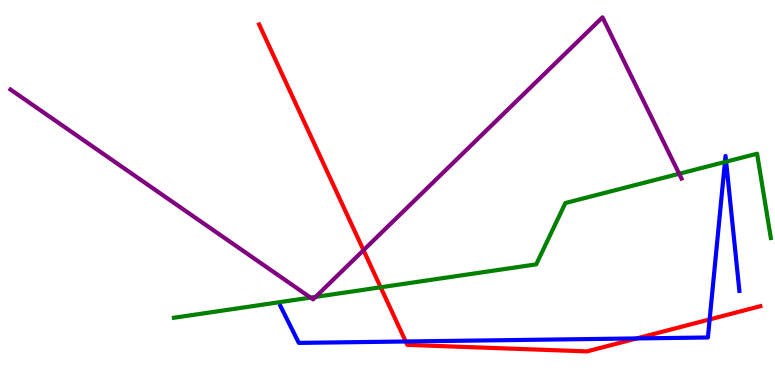[{'lines': ['blue', 'red'], 'intersections': [{'x': 5.24, 'y': 1.13}, {'x': 8.22, 'y': 1.21}, {'x': 9.16, 'y': 1.7}]}, {'lines': ['green', 'red'], 'intersections': [{'x': 4.91, 'y': 2.54}]}, {'lines': ['purple', 'red'], 'intersections': [{'x': 4.69, 'y': 3.5}]}, {'lines': ['blue', 'green'], 'intersections': [{'x': 9.35, 'y': 5.79}, {'x': 9.37, 'y': 5.8}]}, {'lines': ['blue', 'purple'], 'intersections': []}, {'lines': ['green', 'purple'], 'intersections': [{'x': 4.01, 'y': 2.27}, {'x': 4.07, 'y': 2.29}, {'x': 8.76, 'y': 5.49}]}]